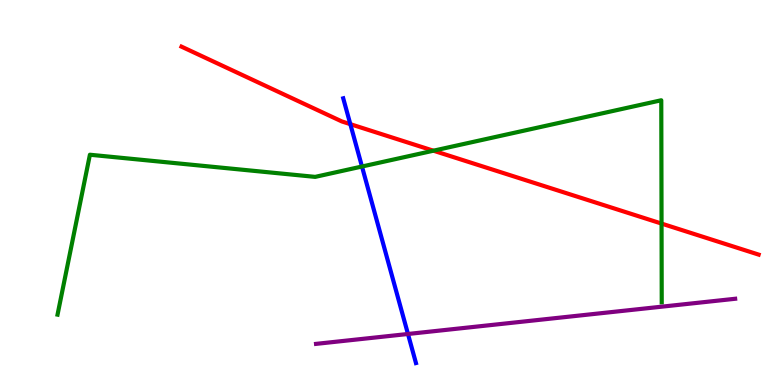[{'lines': ['blue', 'red'], 'intersections': [{'x': 4.52, 'y': 6.78}]}, {'lines': ['green', 'red'], 'intersections': [{'x': 5.59, 'y': 6.09}, {'x': 8.54, 'y': 4.19}]}, {'lines': ['purple', 'red'], 'intersections': []}, {'lines': ['blue', 'green'], 'intersections': [{'x': 4.67, 'y': 5.67}]}, {'lines': ['blue', 'purple'], 'intersections': [{'x': 5.26, 'y': 1.33}]}, {'lines': ['green', 'purple'], 'intersections': []}]